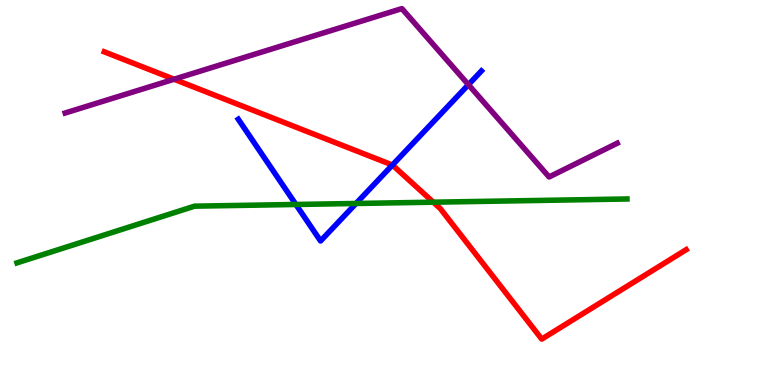[{'lines': ['blue', 'red'], 'intersections': [{'x': 5.06, 'y': 5.71}]}, {'lines': ['green', 'red'], 'intersections': [{'x': 5.59, 'y': 4.75}]}, {'lines': ['purple', 'red'], 'intersections': [{'x': 2.25, 'y': 7.94}]}, {'lines': ['blue', 'green'], 'intersections': [{'x': 3.82, 'y': 4.69}, {'x': 4.59, 'y': 4.71}]}, {'lines': ['blue', 'purple'], 'intersections': [{'x': 6.04, 'y': 7.8}]}, {'lines': ['green', 'purple'], 'intersections': []}]